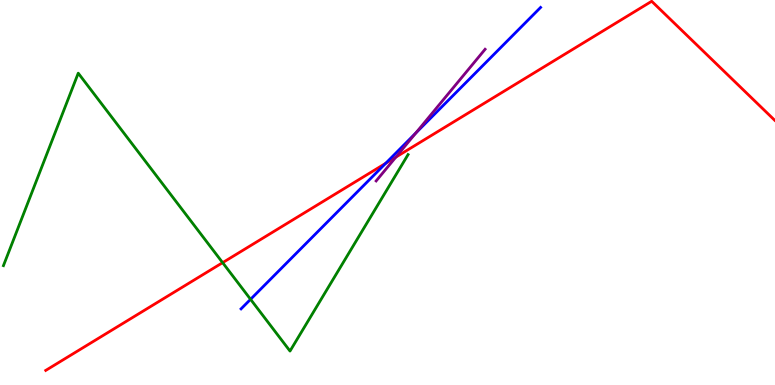[{'lines': ['blue', 'red'], 'intersections': [{'x': 4.98, 'y': 5.76}]}, {'lines': ['green', 'red'], 'intersections': [{'x': 2.87, 'y': 3.18}]}, {'lines': ['purple', 'red'], 'intersections': [{'x': 5.11, 'y': 5.92}]}, {'lines': ['blue', 'green'], 'intersections': [{'x': 3.23, 'y': 2.23}]}, {'lines': ['blue', 'purple'], 'intersections': [{'x': 5.36, 'y': 6.54}]}, {'lines': ['green', 'purple'], 'intersections': []}]